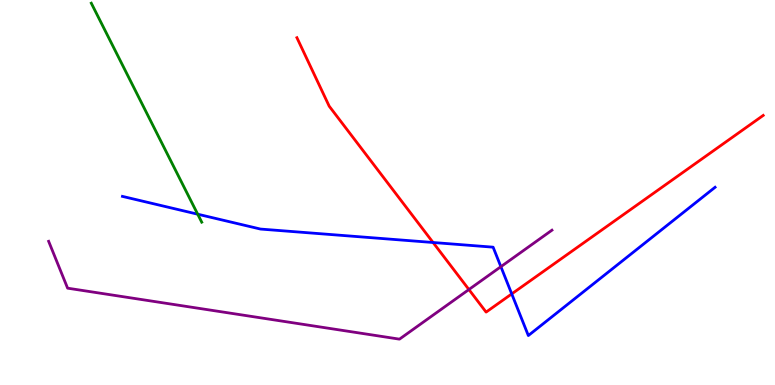[{'lines': ['blue', 'red'], 'intersections': [{'x': 5.59, 'y': 3.7}, {'x': 6.6, 'y': 2.37}]}, {'lines': ['green', 'red'], 'intersections': []}, {'lines': ['purple', 'red'], 'intersections': [{'x': 6.05, 'y': 2.48}]}, {'lines': ['blue', 'green'], 'intersections': [{'x': 2.55, 'y': 4.44}]}, {'lines': ['blue', 'purple'], 'intersections': [{'x': 6.46, 'y': 3.07}]}, {'lines': ['green', 'purple'], 'intersections': []}]